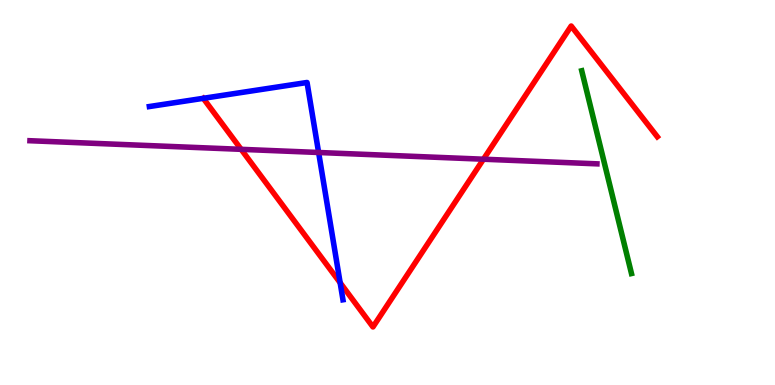[{'lines': ['blue', 'red'], 'intersections': [{'x': 4.39, 'y': 2.66}]}, {'lines': ['green', 'red'], 'intersections': []}, {'lines': ['purple', 'red'], 'intersections': [{'x': 3.11, 'y': 6.12}, {'x': 6.24, 'y': 5.86}]}, {'lines': ['blue', 'green'], 'intersections': []}, {'lines': ['blue', 'purple'], 'intersections': [{'x': 4.11, 'y': 6.04}]}, {'lines': ['green', 'purple'], 'intersections': []}]